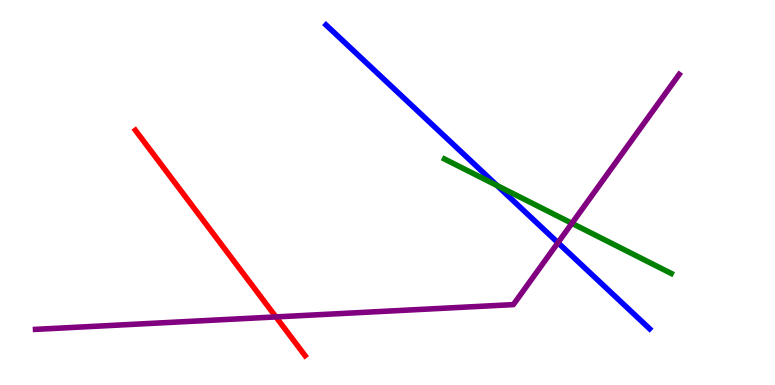[{'lines': ['blue', 'red'], 'intersections': []}, {'lines': ['green', 'red'], 'intersections': []}, {'lines': ['purple', 'red'], 'intersections': [{'x': 3.56, 'y': 1.77}]}, {'lines': ['blue', 'green'], 'intersections': [{'x': 6.41, 'y': 5.18}]}, {'lines': ['blue', 'purple'], 'intersections': [{'x': 7.2, 'y': 3.7}]}, {'lines': ['green', 'purple'], 'intersections': [{'x': 7.38, 'y': 4.2}]}]